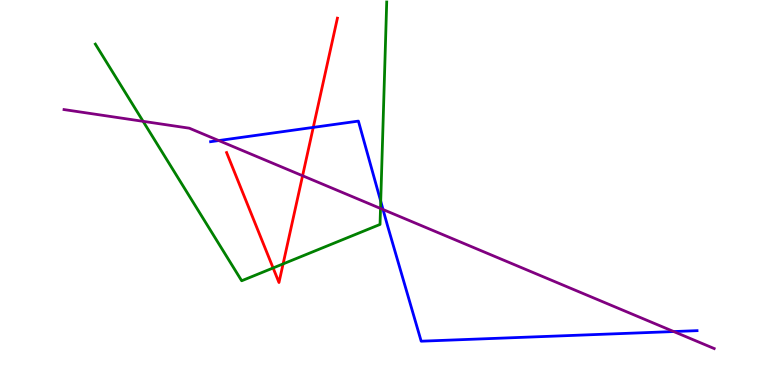[{'lines': ['blue', 'red'], 'intersections': [{'x': 4.04, 'y': 6.69}]}, {'lines': ['green', 'red'], 'intersections': [{'x': 3.52, 'y': 3.04}, {'x': 3.65, 'y': 3.15}]}, {'lines': ['purple', 'red'], 'intersections': [{'x': 3.9, 'y': 5.44}]}, {'lines': ['blue', 'green'], 'intersections': [{'x': 4.91, 'y': 4.77}]}, {'lines': ['blue', 'purple'], 'intersections': [{'x': 2.82, 'y': 6.35}, {'x': 4.94, 'y': 4.56}, {'x': 8.69, 'y': 1.39}]}, {'lines': ['green', 'purple'], 'intersections': [{'x': 1.85, 'y': 6.85}, {'x': 4.91, 'y': 4.59}]}]